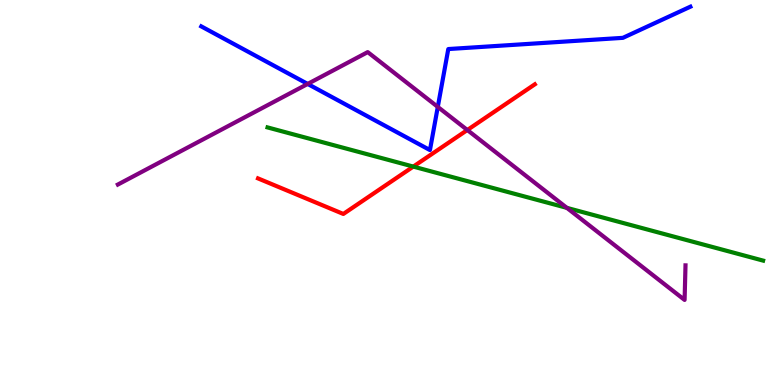[{'lines': ['blue', 'red'], 'intersections': []}, {'lines': ['green', 'red'], 'intersections': [{'x': 5.33, 'y': 5.67}]}, {'lines': ['purple', 'red'], 'intersections': [{'x': 6.03, 'y': 6.62}]}, {'lines': ['blue', 'green'], 'intersections': []}, {'lines': ['blue', 'purple'], 'intersections': [{'x': 3.97, 'y': 7.82}, {'x': 5.65, 'y': 7.22}]}, {'lines': ['green', 'purple'], 'intersections': [{'x': 7.31, 'y': 4.6}]}]